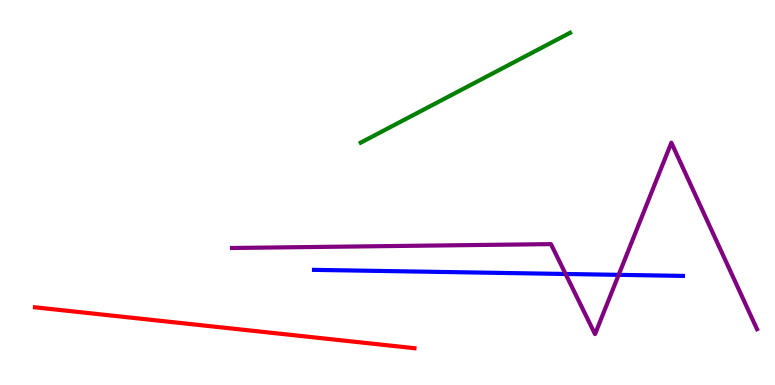[{'lines': ['blue', 'red'], 'intersections': []}, {'lines': ['green', 'red'], 'intersections': []}, {'lines': ['purple', 'red'], 'intersections': []}, {'lines': ['blue', 'green'], 'intersections': []}, {'lines': ['blue', 'purple'], 'intersections': [{'x': 7.3, 'y': 2.88}, {'x': 7.98, 'y': 2.86}]}, {'lines': ['green', 'purple'], 'intersections': []}]